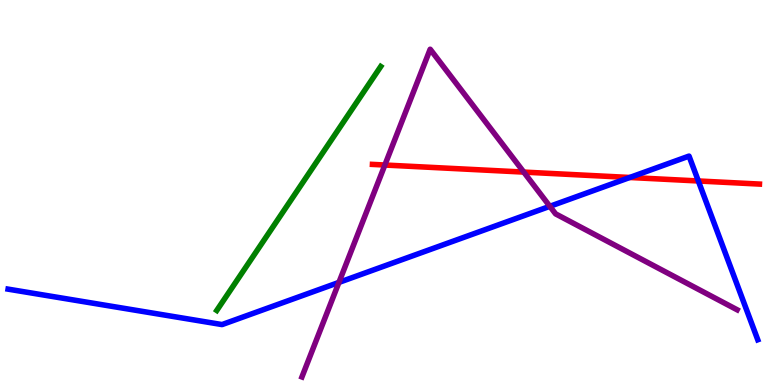[{'lines': ['blue', 'red'], 'intersections': [{'x': 8.13, 'y': 5.39}, {'x': 9.01, 'y': 5.3}]}, {'lines': ['green', 'red'], 'intersections': []}, {'lines': ['purple', 'red'], 'intersections': [{'x': 4.97, 'y': 5.71}, {'x': 6.76, 'y': 5.53}]}, {'lines': ['blue', 'green'], 'intersections': []}, {'lines': ['blue', 'purple'], 'intersections': [{'x': 4.37, 'y': 2.66}, {'x': 7.09, 'y': 4.64}]}, {'lines': ['green', 'purple'], 'intersections': []}]